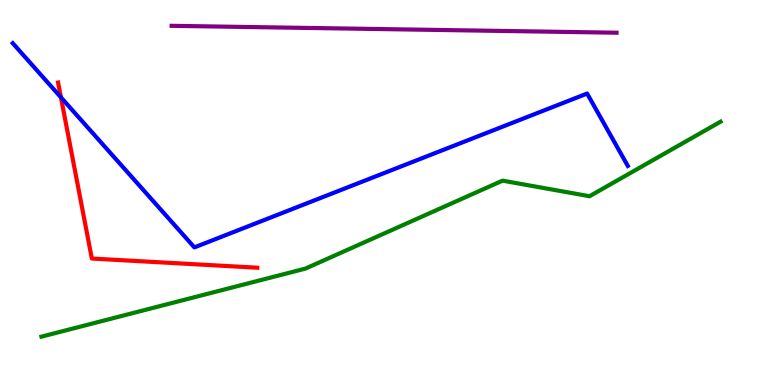[{'lines': ['blue', 'red'], 'intersections': [{'x': 0.786, 'y': 7.47}]}, {'lines': ['green', 'red'], 'intersections': []}, {'lines': ['purple', 'red'], 'intersections': []}, {'lines': ['blue', 'green'], 'intersections': []}, {'lines': ['blue', 'purple'], 'intersections': []}, {'lines': ['green', 'purple'], 'intersections': []}]